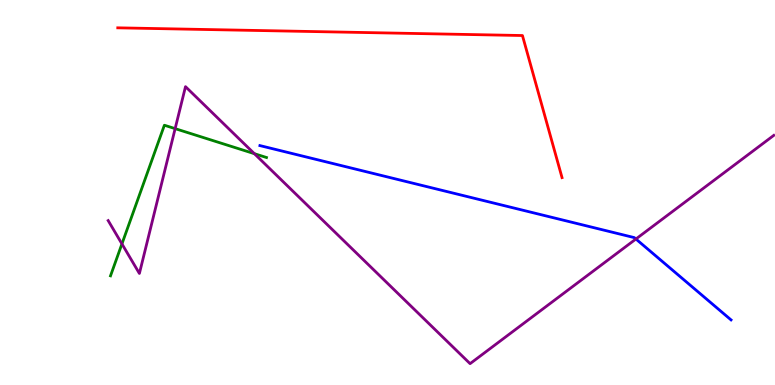[{'lines': ['blue', 'red'], 'intersections': []}, {'lines': ['green', 'red'], 'intersections': []}, {'lines': ['purple', 'red'], 'intersections': []}, {'lines': ['blue', 'green'], 'intersections': []}, {'lines': ['blue', 'purple'], 'intersections': [{'x': 8.21, 'y': 3.79}]}, {'lines': ['green', 'purple'], 'intersections': [{'x': 1.57, 'y': 3.67}, {'x': 2.26, 'y': 6.66}, {'x': 3.28, 'y': 6.01}]}]